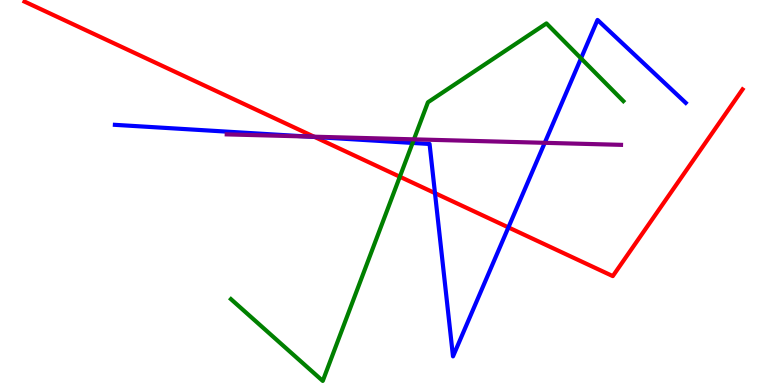[{'lines': ['blue', 'red'], 'intersections': [{'x': 4.06, 'y': 6.44}, {'x': 5.61, 'y': 4.98}, {'x': 6.56, 'y': 4.09}]}, {'lines': ['green', 'red'], 'intersections': [{'x': 5.16, 'y': 5.41}]}, {'lines': ['purple', 'red'], 'intersections': [{'x': 4.05, 'y': 6.45}]}, {'lines': ['blue', 'green'], 'intersections': [{'x': 5.32, 'y': 6.29}, {'x': 7.5, 'y': 8.48}]}, {'lines': ['blue', 'purple'], 'intersections': [{'x': 3.96, 'y': 6.45}, {'x': 7.03, 'y': 6.29}]}, {'lines': ['green', 'purple'], 'intersections': [{'x': 5.34, 'y': 6.38}]}]